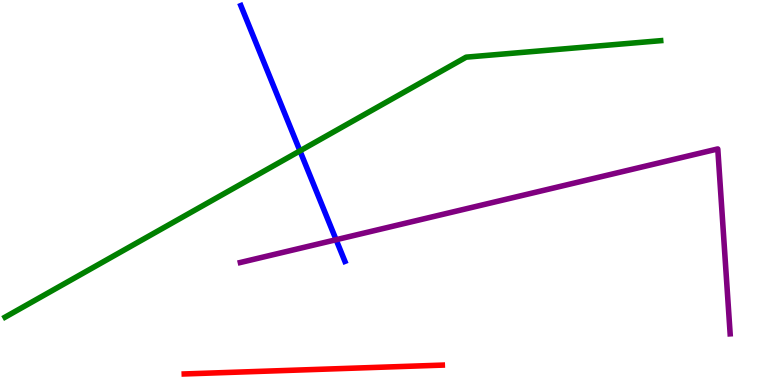[{'lines': ['blue', 'red'], 'intersections': []}, {'lines': ['green', 'red'], 'intersections': []}, {'lines': ['purple', 'red'], 'intersections': []}, {'lines': ['blue', 'green'], 'intersections': [{'x': 3.87, 'y': 6.08}]}, {'lines': ['blue', 'purple'], 'intersections': [{'x': 4.34, 'y': 3.77}]}, {'lines': ['green', 'purple'], 'intersections': []}]